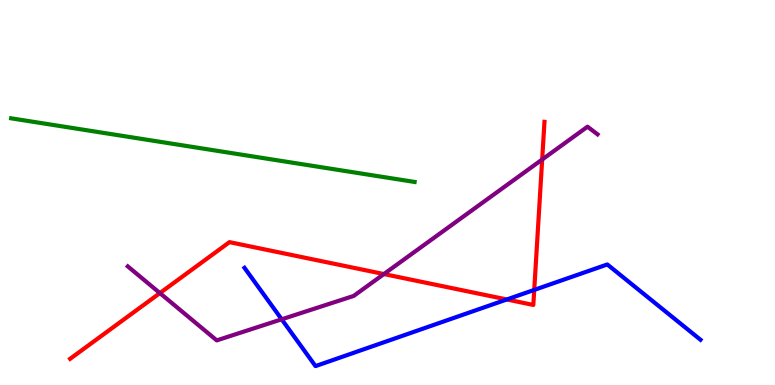[{'lines': ['blue', 'red'], 'intersections': [{'x': 6.54, 'y': 2.22}, {'x': 6.89, 'y': 2.47}]}, {'lines': ['green', 'red'], 'intersections': []}, {'lines': ['purple', 'red'], 'intersections': [{'x': 2.06, 'y': 2.39}, {'x': 4.95, 'y': 2.88}, {'x': 7.0, 'y': 5.86}]}, {'lines': ['blue', 'green'], 'intersections': []}, {'lines': ['blue', 'purple'], 'intersections': [{'x': 3.63, 'y': 1.71}]}, {'lines': ['green', 'purple'], 'intersections': []}]